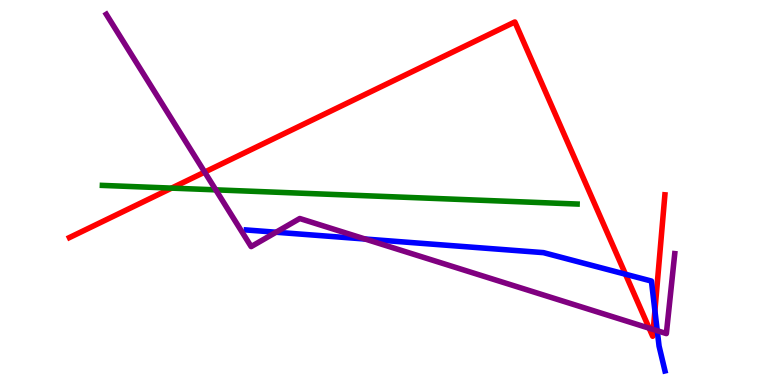[{'lines': ['blue', 'red'], 'intersections': [{'x': 8.07, 'y': 2.88}, {'x': 8.45, 'y': 1.93}]}, {'lines': ['green', 'red'], 'intersections': [{'x': 2.21, 'y': 5.11}]}, {'lines': ['purple', 'red'], 'intersections': [{'x': 2.64, 'y': 5.53}, {'x': 8.38, 'y': 1.48}, {'x': 8.43, 'y': 1.44}]}, {'lines': ['blue', 'green'], 'intersections': []}, {'lines': ['blue', 'purple'], 'intersections': [{'x': 3.56, 'y': 3.97}, {'x': 4.71, 'y': 3.79}, {'x': 8.48, 'y': 1.41}]}, {'lines': ['green', 'purple'], 'intersections': [{'x': 2.78, 'y': 5.07}]}]